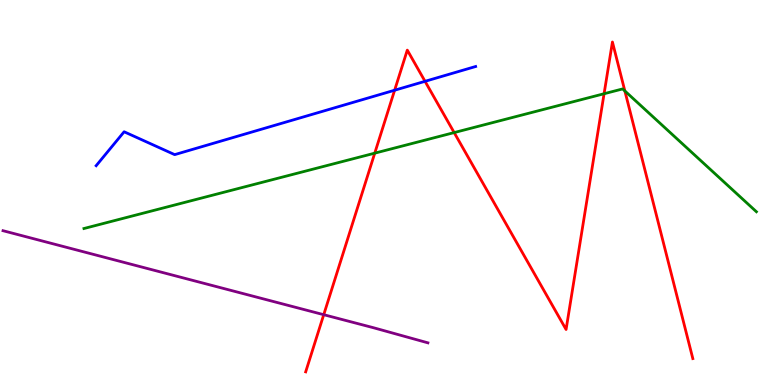[{'lines': ['blue', 'red'], 'intersections': [{'x': 5.09, 'y': 7.66}, {'x': 5.48, 'y': 7.89}]}, {'lines': ['green', 'red'], 'intersections': [{'x': 4.84, 'y': 6.02}, {'x': 5.86, 'y': 6.56}, {'x': 7.79, 'y': 7.57}, {'x': 8.06, 'y': 7.64}]}, {'lines': ['purple', 'red'], 'intersections': [{'x': 4.18, 'y': 1.83}]}, {'lines': ['blue', 'green'], 'intersections': []}, {'lines': ['blue', 'purple'], 'intersections': []}, {'lines': ['green', 'purple'], 'intersections': []}]